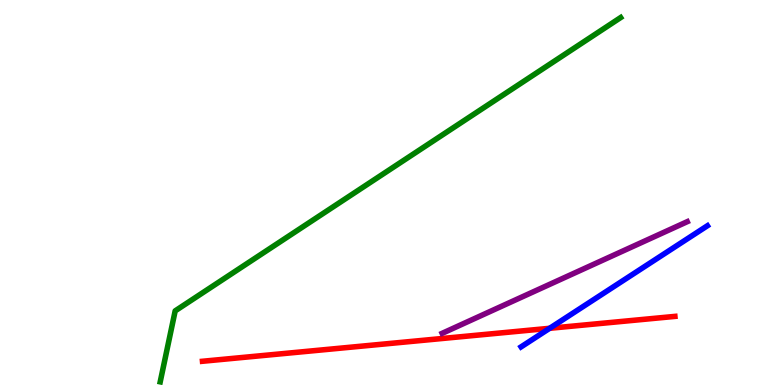[{'lines': ['blue', 'red'], 'intersections': [{'x': 7.09, 'y': 1.47}]}, {'lines': ['green', 'red'], 'intersections': []}, {'lines': ['purple', 'red'], 'intersections': []}, {'lines': ['blue', 'green'], 'intersections': []}, {'lines': ['blue', 'purple'], 'intersections': []}, {'lines': ['green', 'purple'], 'intersections': []}]